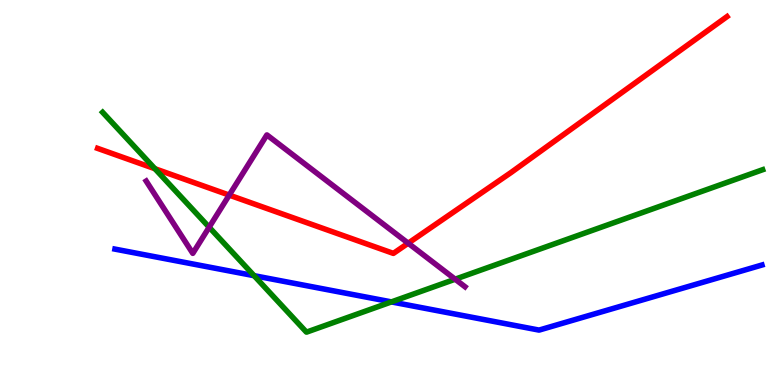[{'lines': ['blue', 'red'], 'intersections': []}, {'lines': ['green', 'red'], 'intersections': [{'x': 2.0, 'y': 5.62}]}, {'lines': ['purple', 'red'], 'intersections': [{'x': 2.96, 'y': 4.93}, {'x': 5.27, 'y': 3.68}]}, {'lines': ['blue', 'green'], 'intersections': [{'x': 3.28, 'y': 2.84}, {'x': 5.05, 'y': 2.16}]}, {'lines': ['blue', 'purple'], 'intersections': []}, {'lines': ['green', 'purple'], 'intersections': [{'x': 2.7, 'y': 4.1}, {'x': 5.87, 'y': 2.75}]}]